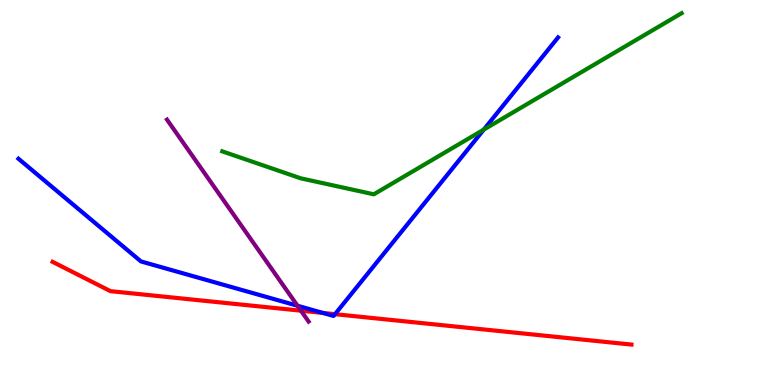[{'lines': ['blue', 'red'], 'intersections': [{'x': 4.17, 'y': 1.87}, {'x': 4.32, 'y': 1.84}]}, {'lines': ['green', 'red'], 'intersections': []}, {'lines': ['purple', 'red'], 'intersections': [{'x': 3.88, 'y': 1.93}]}, {'lines': ['blue', 'green'], 'intersections': [{'x': 6.24, 'y': 6.63}]}, {'lines': ['blue', 'purple'], 'intersections': [{'x': 3.84, 'y': 2.06}]}, {'lines': ['green', 'purple'], 'intersections': []}]